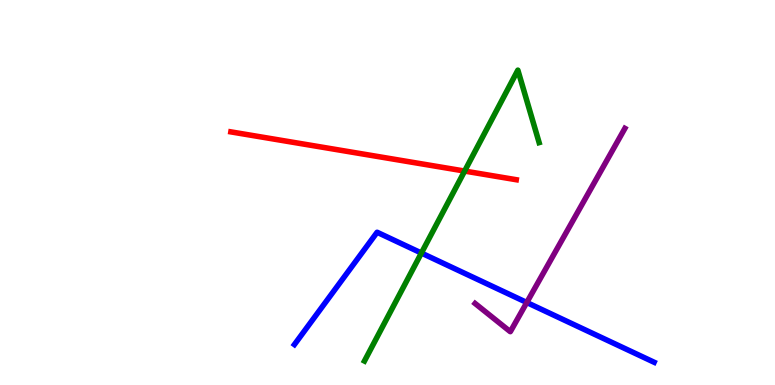[{'lines': ['blue', 'red'], 'intersections': []}, {'lines': ['green', 'red'], 'intersections': [{'x': 6.0, 'y': 5.56}]}, {'lines': ['purple', 'red'], 'intersections': []}, {'lines': ['blue', 'green'], 'intersections': [{'x': 5.44, 'y': 3.43}]}, {'lines': ['blue', 'purple'], 'intersections': [{'x': 6.8, 'y': 2.14}]}, {'lines': ['green', 'purple'], 'intersections': []}]